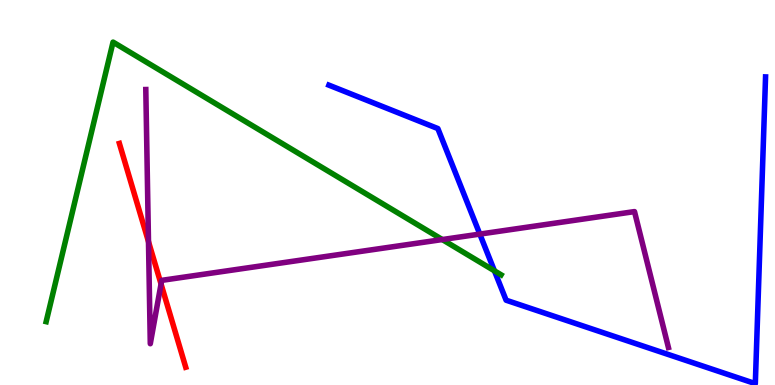[{'lines': ['blue', 'red'], 'intersections': []}, {'lines': ['green', 'red'], 'intersections': []}, {'lines': ['purple', 'red'], 'intersections': [{'x': 1.92, 'y': 3.72}, {'x': 2.08, 'y': 2.62}]}, {'lines': ['blue', 'green'], 'intersections': [{'x': 6.38, 'y': 2.97}]}, {'lines': ['blue', 'purple'], 'intersections': [{'x': 6.19, 'y': 3.92}]}, {'lines': ['green', 'purple'], 'intersections': [{'x': 5.71, 'y': 3.78}]}]